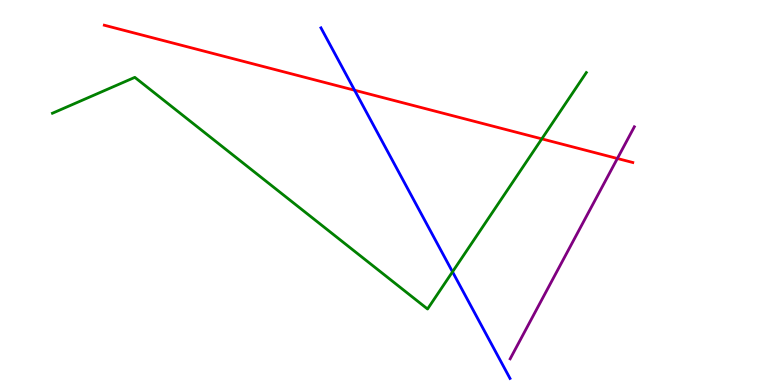[{'lines': ['blue', 'red'], 'intersections': [{'x': 4.58, 'y': 7.66}]}, {'lines': ['green', 'red'], 'intersections': [{'x': 6.99, 'y': 6.39}]}, {'lines': ['purple', 'red'], 'intersections': [{'x': 7.97, 'y': 5.88}]}, {'lines': ['blue', 'green'], 'intersections': [{'x': 5.84, 'y': 2.94}]}, {'lines': ['blue', 'purple'], 'intersections': []}, {'lines': ['green', 'purple'], 'intersections': []}]